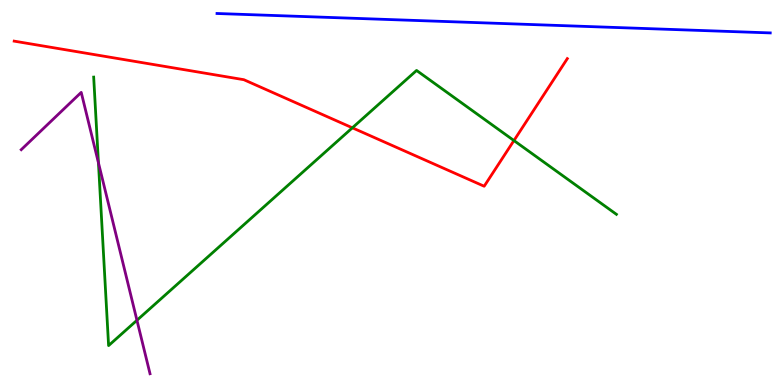[{'lines': ['blue', 'red'], 'intersections': []}, {'lines': ['green', 'red'], 'intersections': [{'x': 4.55, 'y': 6.68}, {'x': 6.63, 'y': 6.35}]}, {'lines': ['purple', 'red'], 'intersections': []}, {'lines': ['blue', 'green'], 'intersections': []}, {'lines': ['blue', 'purple'], 'intersections': []}, {'lines': ['green', 'purple'], 'intersections': [{'x': 1.27, 'y': 5.77}, {'x': 1.77, 'y': 1.68}]}]